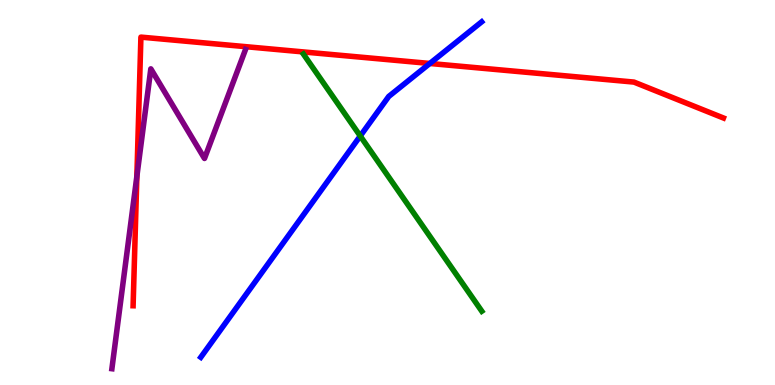[{'lines': ['blue', 'red'], 'intersections': [{'x': 5.55, 'y': 8.35}]}, {'lines': ['green', 'red'], 'intersections': []}, {'lines': ['purple', 'red'], 'intersections': [{'x': 1.77, 'y': 5.42}]}, {'lines': ['blue', 'green'], 'intersections': [{'x': 4.65, 'y': 6.47}]}, {'lines': ['blue', 'purple'], 'intersections': []}, {'lines': ['green', 'purple'], 'intersections': []}]